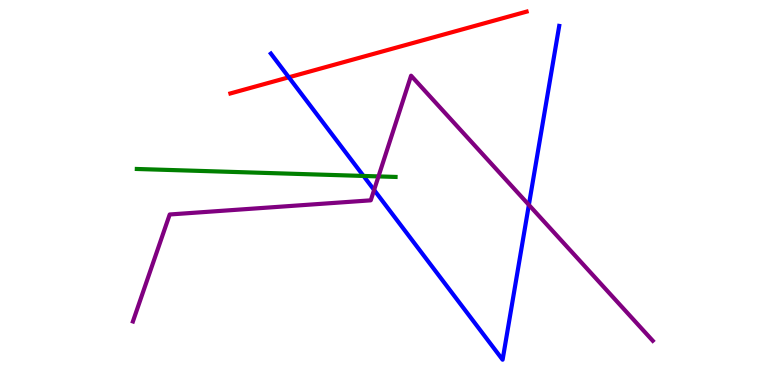[{'lines': ['blue', 'red'], 'intersections': [{'x': 3.73, 'y': 7.99}]}, {'lines': ['green', 'red'], 'intersections': []}, {'lines': ['purple', 'red'], 'intersections': []}, {'lines': ['blue', 'green'], 'intersections': [{'x': 4.69, 'y': 5.43}]}, {'lines': ['blue', 'purple'], 'intersections': [{'x': 4.83, 'y': 5.07}, {'x': 6.82, 'y': 4.68}]}, {'lines': ['green', 'purple'], 'intersections': [{'x': 4.88, 'y': 5.42}]}]